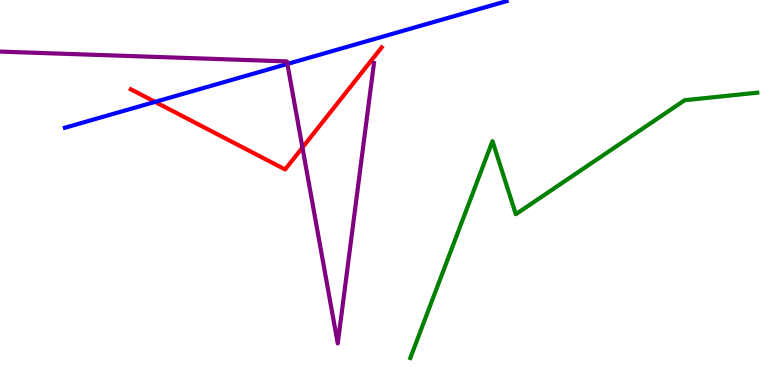[{'lines': ['blue', 'red'], 'intersections': [{'x': 2.0, 'y': 7.35}]}, {'lines': ['green', 'red'], 'intersections': []}, {'lines': ['purple', 'red'], 'intersections': [{'x': 3.9, 'y': 6.17}]}, {'lines': ['blue', 'green'], 'intersections': []}, {'lines': ['blue', 'purple'], 'intersections': [{'x': 3.71, 'y': 8.34}]}, {'lines': ['green', 'purple'], 'intersections': []}]